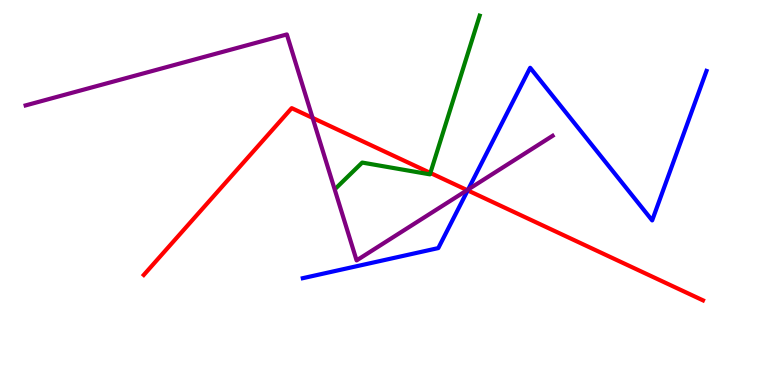[{'lines': ['blue', 'red'], 'intersections': [{'x': 6.03, 'y': 5.05}]}, {'lines': ['green', 'red'], 'intersections': [{'x': 5.55, 'y': 5.51}]}, {'lines': ['purple', 'red'], 'intersections': [{'x': 4.03, 'y': 6.94}, {'x': 6.03, 'y': 5.06}]}, {'lines': ['blue', 'green'], 'intersections': []}, {'lines': ['blue', 'purple'], 'intersections': [{'x': 6.04, 'y': 5.08}]}, {'lines': ['green', 'purple'], 'intersections': []}]